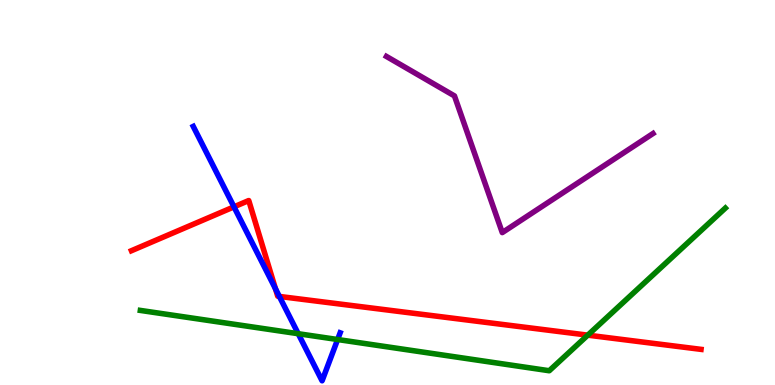[{'lines': ['blue', 'red'], 'intersections': [{'x': 3.02, 'y': 4.63}, {'x': 3.55, 'y': 2.5}, {'x': 3.6, 'y': 2.3}]}, {'lines': ['green', 'red'], 'intersections': [{'x': 7.58, 'y': 1.29}]}, {'lines': ['purple', 'red'], 'intersections': []}, {'lines': ['blue', 'green'], 'intersections': [{'x': 3.85, 'y': 1.33}, {'x': 4.36, 'y': 1.18}]}, {'lines': ['blue', 'purple'], 'intersections': []}, {'lines': ['green', 'purple'], 'intersections': []}]